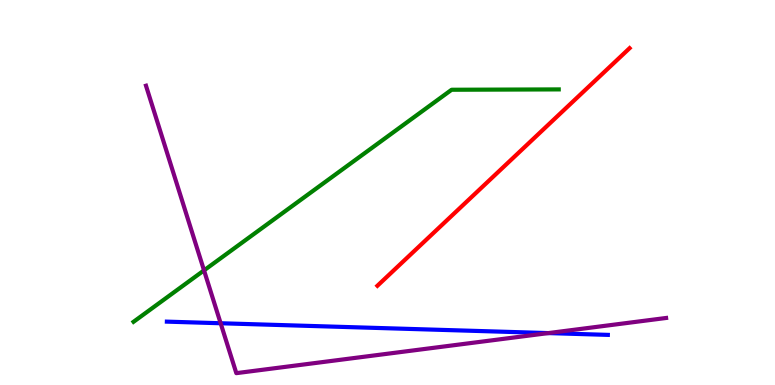[{'lines': ['blue', 'red'], 'intersections': []}, {'lines': ['green', 'red'], 'intersections': []}, {'lines': ['purple', 'red'], 'intersections': []}, {'lines': ['blue', 'green'], 'intersections': []}, {'lines': ['blue', 'purple'], 'intersections': [{'x': 2.85, 'y': 1.6}, {'x': 7.08, 'y': 1.35}]}, {'lines': ['green', 'purple'], 'intersections': [{'x': 2.63, 'y': 2.98}]}]